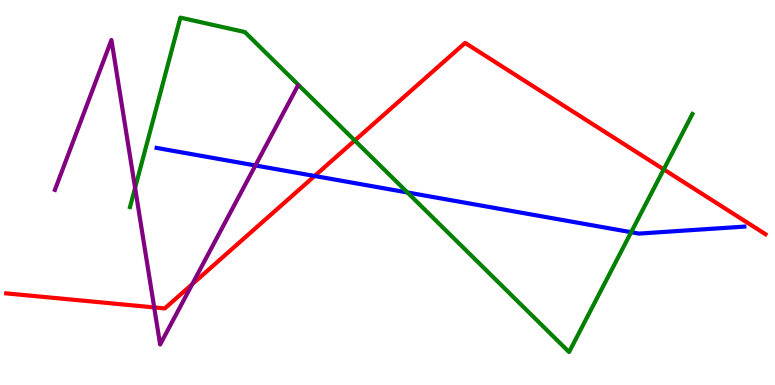[{'lines': ['blue', 'red'], 'intersections': [{'x': 4.06, 'y': 5.43}]}, {'lines': ['green', 'red'], 'intersections': [{'x': 4.58, 'y': 6.35}, {'x': 8.56, 'y': 5.6}]}, {'lines': ['purple', 'red'], 'intersections': [{'x': 1.99, 'y': 2.02}, {'x': 2.48, 'y': 2.62}]}, {'lines': ['blue', 'green'], 'intersections': [{'x': 5.26, 'y': 5.0}, {'x': 8.14, 'y': 3.97}]}, {'lines': ['blue', 'purple'], 'intersections': [{'x': 3.3, 'y': 5.7}]}, {'lines': ['green', 'purple'], 'intersections': [{'x': 1.74, 'y': 5.12}]}]